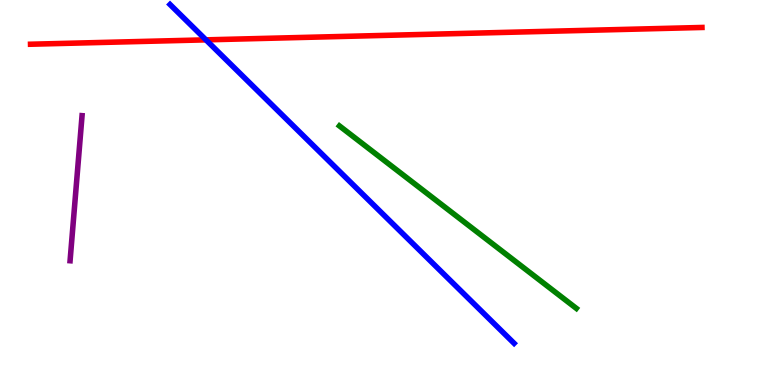[{'lines': ['blue', 'red'], 'intersections': [{'x': 2.66, 'y': 8.96}]}, {'lines': ['green', 'red'], 'intersections': []}, {'lines': ['purple', 'red'], 'intersections': []}, {'lines': ['blue', 'green'], 'intersections': []}, {'lines': ['blue', 'purple'], 'intersections': []}, {'lines': ['green', 'purple'], 'intersections': []}]